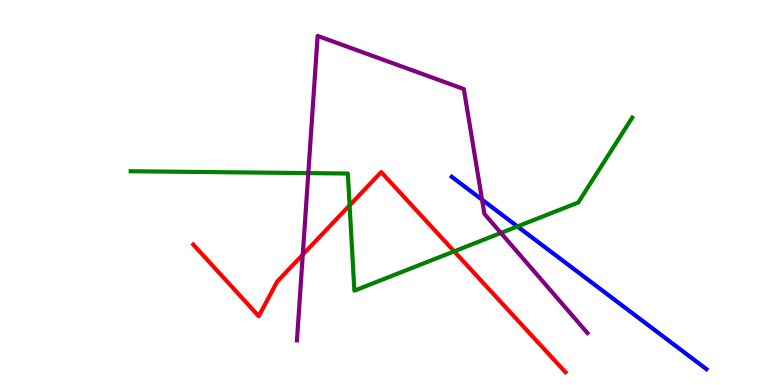[{'lines': ['blue', 'red'], 'intersections': []}, {'lines': ['green', 'red'], 'intersections': [{'x': 4.51, 'y': 4.67}, {'x': 5.86, 'y': 3.47}]}, {'lines': ['purple', 'red'], 'intersections': [{'x': 3.91, 'y': 3.39}]}, {'lines': ['blue', 'green'], 'intersections': [{'x': 6.68, 'y': 4.12}]}, {'lines': ['blue', 'purple'], 'intersections': [{'x': 6.22, 'y': 4.81}]}, {'lines': ['green', 'purple'], 'intersections': [{'x': 3.98, 'y': 5.5}, {'x': 6.46, 'y': 3.95}]}]